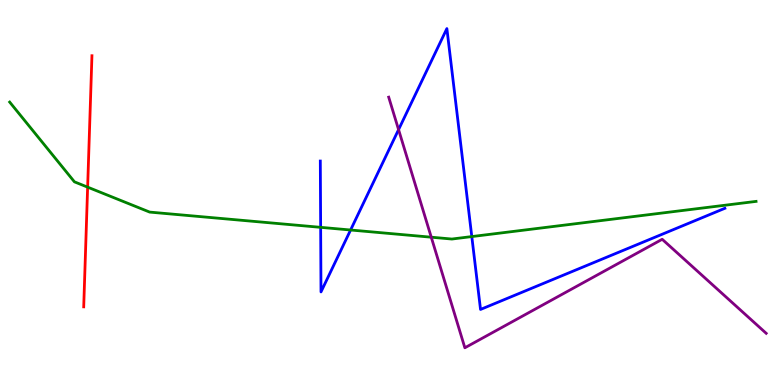[{'lines': ['blue', 'red'], 'intersections': []}, {'lines': ['green', 'red'], 'intersections': [{'x': 1.13, 'y': 5.14}]}, {'lines': ['purple', 'red'], 'intersections': []}, {'lines': ['blue', 'green'], 'intersections': [{'x': 4.14, 'y': 4.1}, {'x': 4.52, 'y': 4.03}, {'x': 6.09, 'y': 3.86}]}, {'lines': ['blue', 'purple'], 'intersections': [{'x': 5.14, 'y': 6.63}]}, {'lines': ['green', 'purple'], 'intersections': [{'x': 5.56, 'y': 3.84}]}]